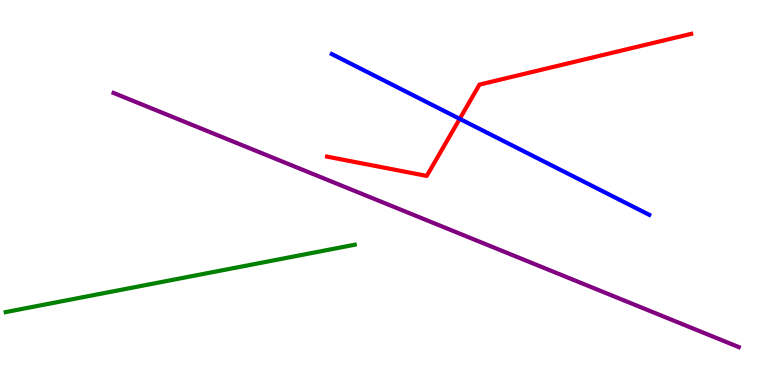[{'lines': ['blue', 'red'], 'intersections': [{'x': 5.93, 'y': 6.91}]}, {'lines': ['green', 'red'], 'intersections': []}, {'lines': ['purple', 'red'], 'intersections': []}, {'lines': ['blue', 'green'], 'intersections': []}, {'lines': ['blue', 'purple'], 'intersections': []}, {'lines': ['green', 'purple'], 'intersections': []}]